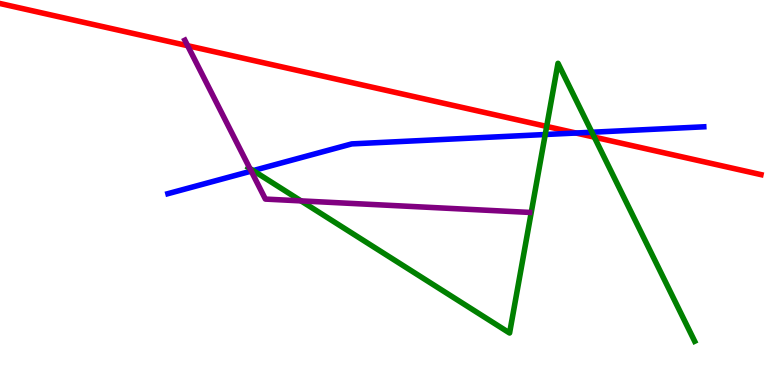[{'lines': ['blue', 'red'], 'intersections': [{'x': 7.43, 'y': 6.55}]}, {'lines': ['green', 'red'], 'intersections': [{'x': 7.05, 'y': 6.72}, {'x': 7.67, 'y': 6.44}]}, {'lines': ['purple', 'red'], 'intersections': [{'x': 2.42, 'y': 8.81}]}, {'lines': ['blue', 'green'], 'intersections': [{'x': 3.27, 'y': 5.57}, {'x': 7.04, 'y': 6.51}, {'x': 7.64, 'y': 6.57}]}, {'lines': ['blue', 'purple'], 'intersections': [{'x': 3.24, 'y': 5.56}]}, {'lines': ['green', 'purple'], 'intersections': [{'x': 3.22, 'y': 5.62}, {'x': 3.88, 'y': 4.78}]}]